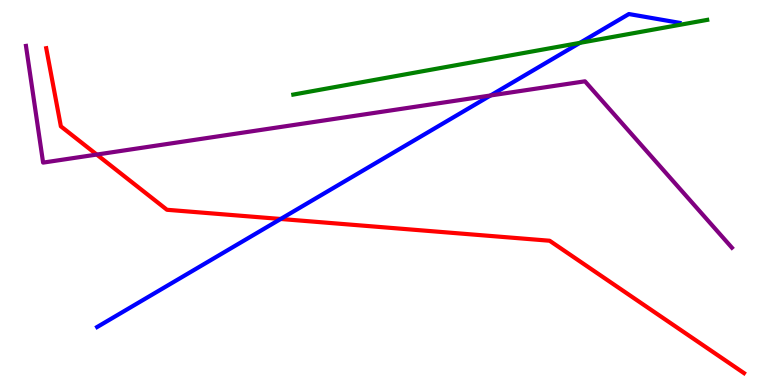[{'lines': ['blue', 'red'], 'intersections': [{'x': 3.62, 'y': 4.31}]}, {'lines': ['green', 'red'], 'intersections': []}, {'lines': ['purple', 'red'], 'intersections': [{'x': 1.25, 'y': 5.99}]}, {'lines': ['blue', 'green'], 'intersections': [{'x': 7.48, 'y': 8.89}]}, {'lines': ['blue', 'purple'], 'intersections': [{'x': 6.33, 'y': 7.52}]}, {'lines': ['green', 'purple'], 'intersections': []}]